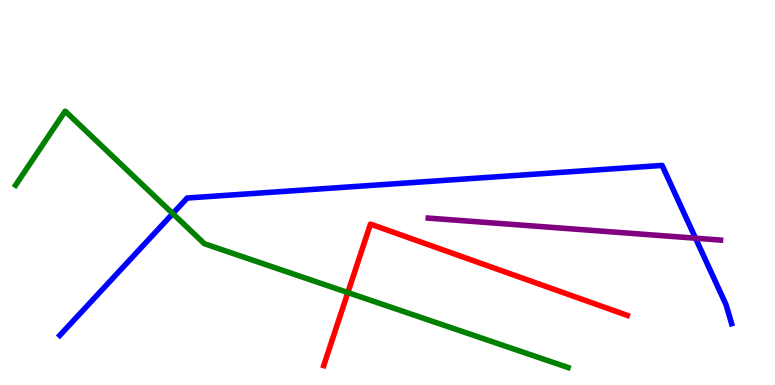[{'lines': ['blue', 'red'], 'intersections': []}, {'lines': ['green', 'red'], 'intersections': [{'x': 4.49, 'y': 2.4}]}, {'lines': ['purple', 'red'], 'intersections': []}, {'lines': ['blue', 'green'], 'intersections': [{'x': 2.23, 'y': 4.45}]}, {'lines': ['blue', 'purple'], 'intersections': [{'x': 8.97, 'y': 3.81}]}, {'lines': ['green', 'purple'], 'intersections': []}]